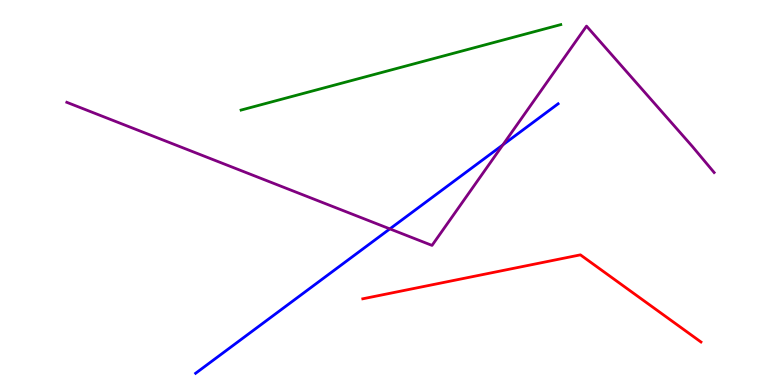[{'lines': ['blue', 'red'], 'intersections': []}, {'lines': ['green', 'red'], 'intersections': []}, {'lines': ['purple', 'red'], 'intersections': []}, {'lines': ['blue', 'green'], 'intersections': []}, {'lines': ['blue', 'purple'], 'intersections': [{'x': 5.03, 'y': 4.05}, {'x': 6.49, 'y': 6.24}]}, {'lines': ['green', 'purple'], 'intersections': []}]